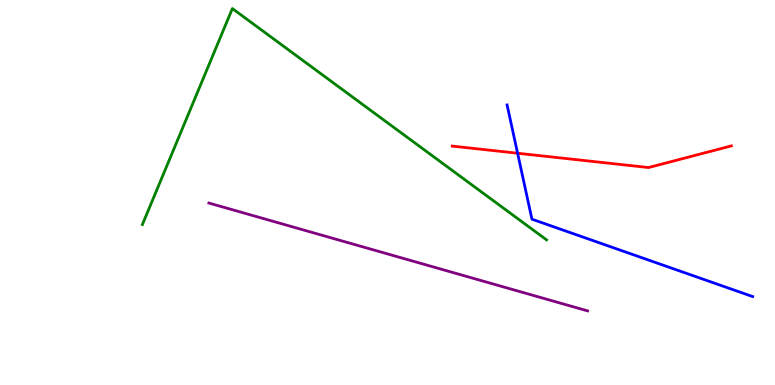[{'lines': ['blue', 'red'], 'intersections': [{'x': 6.68, 'y': 6.02}]}, {'lines': ['green', 'red'], 'intersections': []}, {'lines': ['purple', 'red'], 'intersections': []}, {'lines': ['blue', 'green'], 'intersections': []}, {'lines': ['blue', 'purple'], 'intersections': []}, {'lines': ['green', 'purple'], 'intersections': []}]